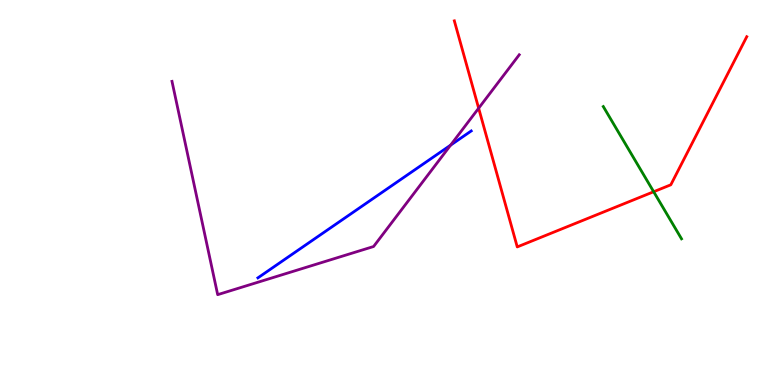[{'lines': ['blue', 'red'], 'intersections': []}, {'lines': ['green', 'red'], 'intersections': [{'x': 8.43, 'y': 5.02}]}, {'lines': ['purple', 'red'], 'intersections': [{'x': 6.18, 'y': 7.19}]}, {'lines': ['blue', 'green'], 'intersections': []}, {'lines': ['blue', 'purple'], 'intersections': [{'x': 5.81, 'y': 6.23}]}, {'lines': ['green', 'purple'], 'intersections': []}]